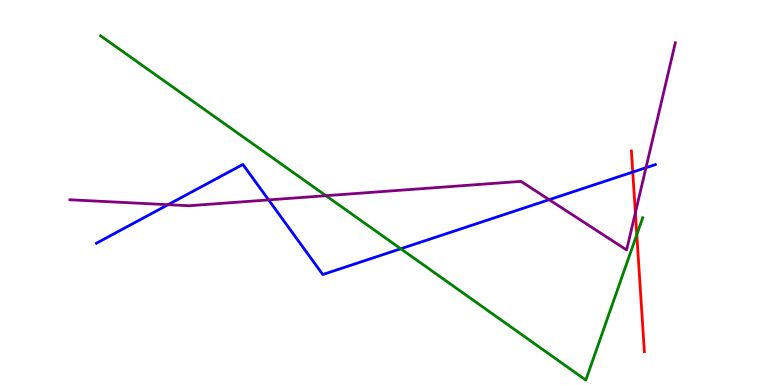[{'lines': ['blue', 'red'], 'intersections': [{'x': 8.16, 'y': 5.53}]}, {'lines': ['green', 'red'], 'intersections': [{'x': 8.22, 'y': 3.91}]}, {'lines': ['purple', 'red'], 'intersections': [{'x': 8.2, 'y': 4.48}]}, {'lines': ['blue', 'green'], 'intersections': [{'x': 5.17, 'y': 3.54}]}, {'lines': ['blue', 'purple'], 'intersections': [{'x': 2.17, 'y': 4.68}, {'x': 3.47, 'y': 4.81}, {'x': 7.09, 'y': 4.81}, {'x': 8.33, 'y': 5.64}]}, {'lines': ['green', 'purple'], 'intersections': [{'x': 4.21, 'y': 4.92}]}]